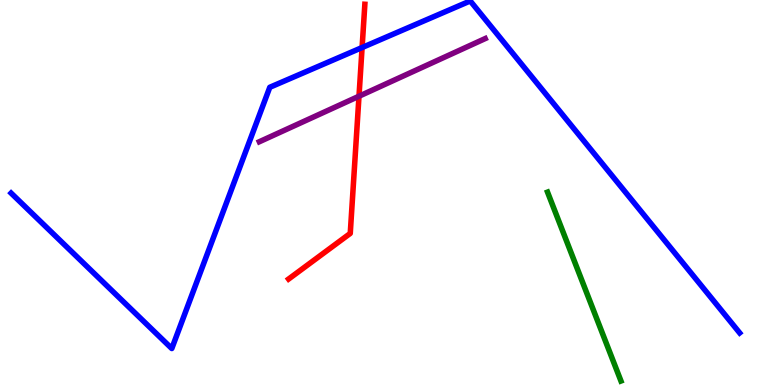[{'lines': ['blue', 'red'], 'intersections': [{'x': 4.67, 'y': 8.77}]}, {'lines': ['green', 'red'], 'intersections': []}, {'lines': ['purple', 'red'], 'intersections': [{'x': 4.63, 'y': 7.5}]}, {'lines': ['blue', 'green'], 'intersections': []}, {'lines': ['blue', 'purple'], 'intersections': []}, {'lines': ['green', 'purple'], 'intersections': []}]